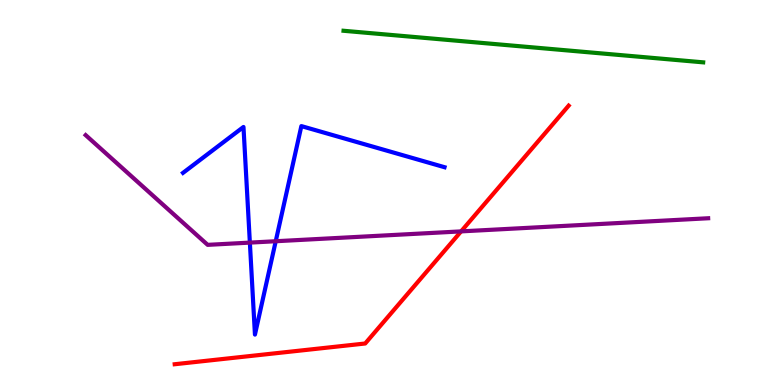[{'lines': ['blue', 'red'], 'intersections': []}, {'lines': ['green', 'red'], 'intersections': []}, {'lines': ['purple', 'red'], 'intersections': [{'x': 5.95, 'y': 3.99}]}, {'lines': ['blue', 'green'], 'intersections': []}, {'lines': ['blue', 'purple'], 'intersections': [{'x': 3.22, 'y': 3.7}, {'x': 3.56, 'y': 3.73}]}, {'lines': ['green', 'purple'], 'intersections': []}]